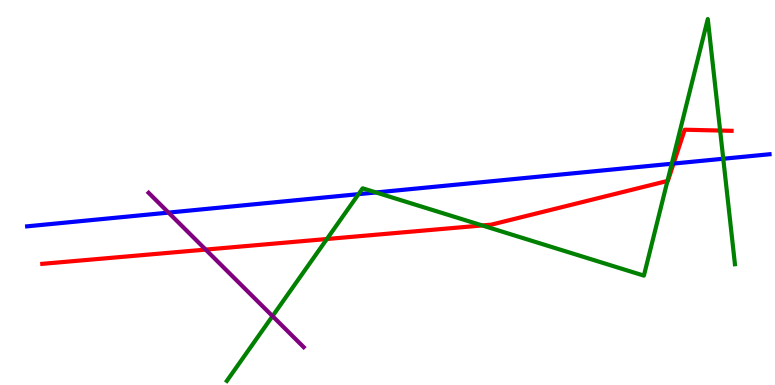[{'lines': ['blue', 'red'], 'intersections': [{'x': 8.69, 'y': 5.75}]}, {'lines': ['green', 'red'], 'intersections': [{'x': 4.22, 'y': 3.79}, {'x': 6.22, 'y': 4.14}, {'x': 8.61, 'y': 5.3}, {'x': 9.29, 'y': 6.61}]}, {'lines': ['purple', 'red'], 'intersections': [{'x': 2.65, 'y': 3.52}]}, {'lines': ['blue', 'green'], 'intersections': [{'x': 4.63, 'y': 4.96}, {'x': 4.85, 'y': 5.0}, {'x': 8.67, 'y': 5.75}, {'x': 9.33, 'y': 5.88}]}, {'lines': ['blue', 'purple'], 'intersections': [{'x': 2.17, 'y': 4.48}]}, {'lines': ['green', 'purple'], 'intersections': [{'x': 3.52, 'y': 1.79}]}]